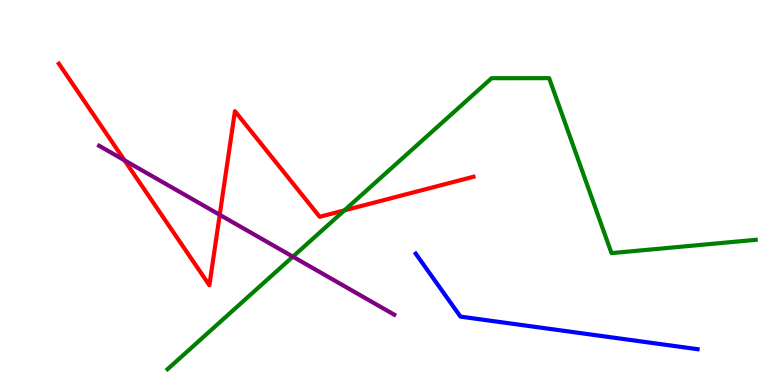[{'lines': ['blue', 'red'], 'intersections': []}, {'lines': ['green', 'red'], 'intersections': [{'x': 4.44, 'y': 4.54}]}, {'lines': ['purple', 'red'], 'intersections': [{'x': 1.61, 'y': 5.84}, {'x': 2.84, 'y': 4.42}]}, {'lines': ['blue', 'green'], 'intersections': []}, {'lines': ['blue', 'purple'], 'intersections': []}, {'lines': ['green', 'purple'], 'intersections': [{'x': 3.78, 'y': 3.33}]}]